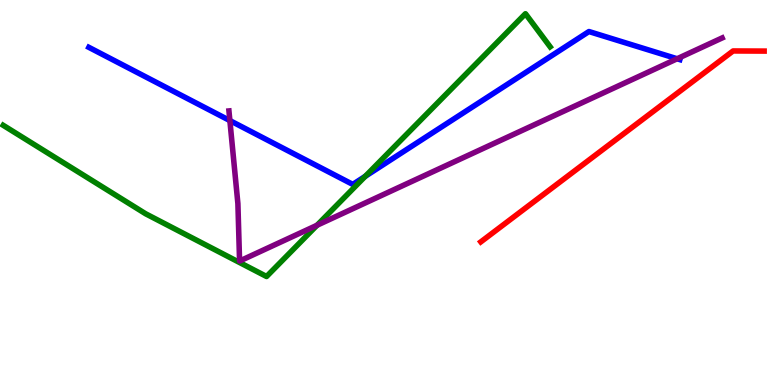[{'lines': ['blue', 'red'], 'intersections': []}, {'lines': ['green', 'red'], 'intersections': []}, {'lines': ['purple', 'red'], 'intersections': []}, {'lines': ['blue', 'green'], 'intersections': [{'x': 4.71, 'y': 5.42}]}, {'lines': ['blue', 'purple'], 'intersections': [{'x': 2.97, 'y': 6.87}, {'x': 8.74, 'y': 8.47}]}, {'lines': ['green', 'purple'], 'intersections': [{'x': 4.09, 'y': 4.15}]}]